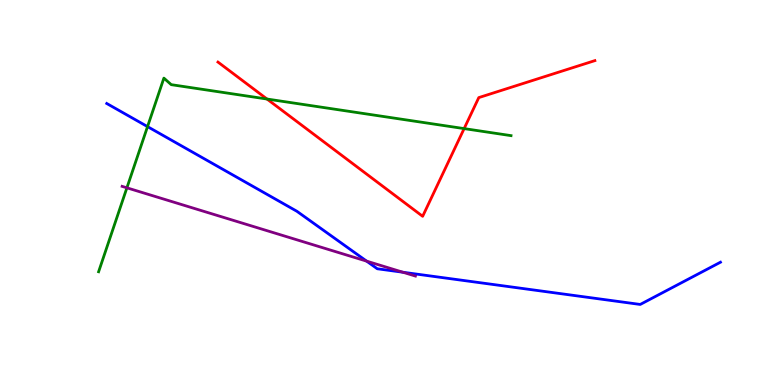[{'lines': ['blue', 'red'], 'intersections': []}, {'lines': ['green', 'red'], 'intersections': [{'x': 3.45, 'y': 7.43}, {'x': 5.99, 'y': 6.66}]}, {'lines': ['purple', 'red'], 'intersections': []}, {'lines': ['blue', 'green'], 'intersections': [{'x': 1.9, 'y': 6.71}]}, {'lines': ['blue', 'purple'], 'intersections': [{'x': 4.73, 'y': 3.22}, {'x': 5.2, 'y': 2.93}]}, {'lines': ['green', 'purple'], 'intersections': [{'x': 1.64, 'y': 5.12}]}]